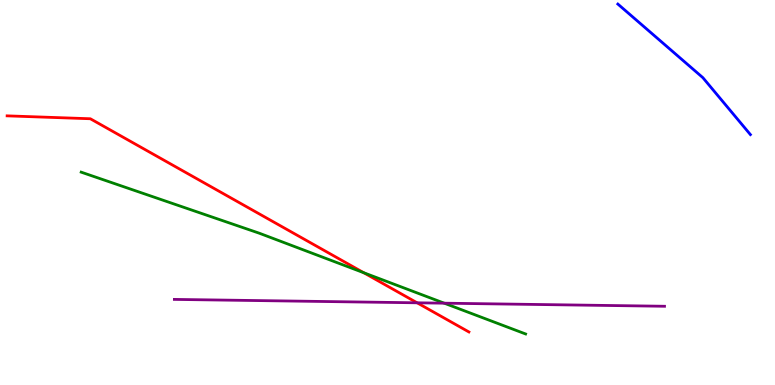[{'lines': ['blue', 'red'], 'intersections': []}, {'lines': ['green', 'red'], 'intersections': [{'x': 4.69, 'y': 2.92}]}, {'lines': ['purple', 'red'], 'intersections': [{'x': 5.38, 'y': 2.13}]}, {'lines': ['blue', 'green'], 'intersections': []}, {'lines': ['blue', 'purple'], 'intersections': []}, {'lines': ['green', 'purple'], 'intersections': [{'x': 5.73, 'y': 2.13}]}]